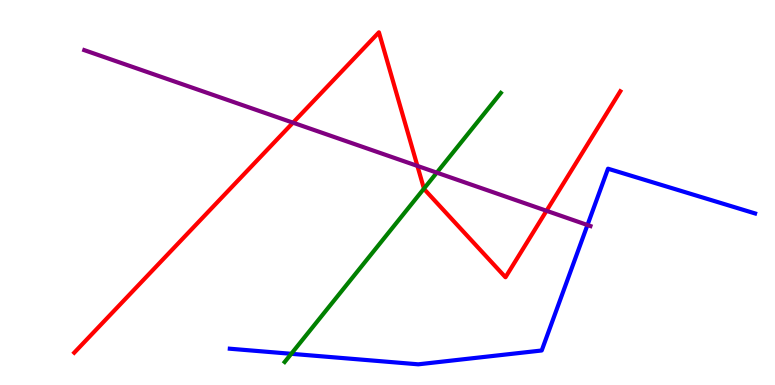[{'lines': ['blue', 'red'], 'intersections': []}, {'lines': ['green', 'red'], 'intersections': [{'x': 5.47, 'y': 5.1}]}, {'lines': ['purple', 'red'], 'intersections': [{'x': 3.78, 'y': 6.81}, {'x': 5.39, 'y': 5.69}, {'x': 7.05, 'y': 4.52}]}, {'lines': ['blue', 'green'], 'intersections': [{'x': 3.76, 'y': 0.81}]}, {'lines': ['blue', 'purple'], 'intersections': [{'x': 7.58, 'y': 4.16}]}, {'lines': ['green', 'purple'], 'intersections': [{'x': 5.64, 'y': 5.52}]}]